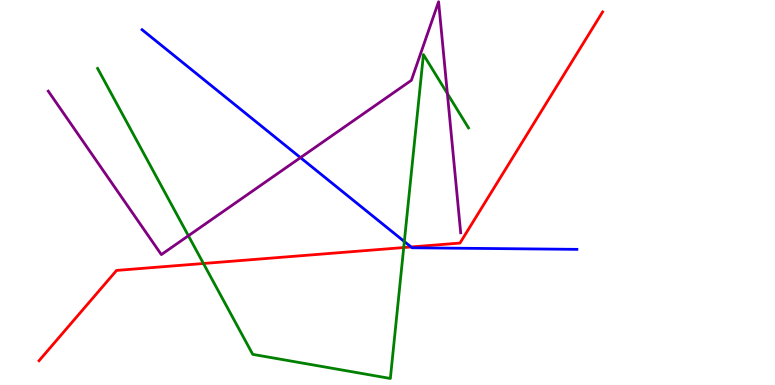[{'lines': ['blue', 'red'], 'intersections': [{'x': 5.3, 'y': 3.59}]}, {'lines': ['green', 'red'], 'intersections': [{'x': 2.63, 'y': 3.16}, {'x': 5.21, 'y': 3.57}]}, {'lines': ['purple', 'red'], 'intersections': []}, {'lines': ['blue', 'green'], 'intersections': [{'x': 5.22, 'y': 3.73}]}, {'lines': ['blue', 'purple'], 'intersections': [{'x': 3.88, 'y': 5.91}]}, {'lines': ['green', 'purple'], 'intersections': [{'x': 2.43, 'y': 3.88}, {'x': 5.77, 'y': 7.57}]}]